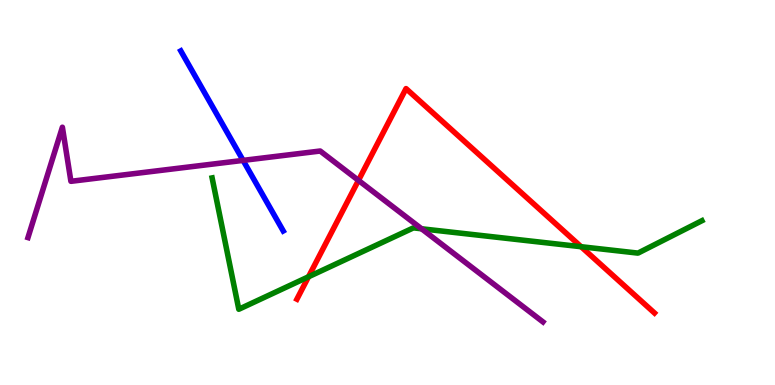[{'lines': ['blue', 'red'], 'intersections': []}, {'lines': ['green', 'red'], 'intersections': [{'x': 3.98, 'y': 2.81}, {'x': 7.5, 'y': 3.59}]}, {'lines': ['purple', 'red'], 'intersections': [{'x': 4.63, 'y': 5.31}]}, {'lines': ['blue', 'green'], 'intersections': []}, {'lines': ['blue', 'purple'], 'intersections': [{'x': 3.14, 'y': 5.83}]}, {'lines': ['green', 'purple'], 'intersections': [{'x': 5.44, 'y': 4.06}]}]